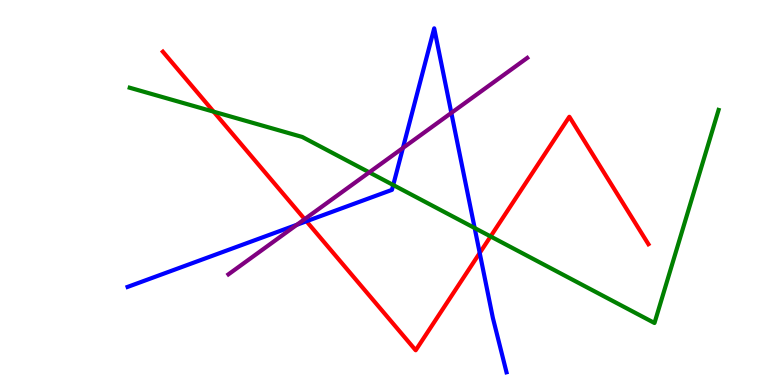[{'lines': ['blue', 'red'], 'intersections': [{'x': 3.95, 'y': 4.25}, {'x': 6.19, 'y': 3.43}]}, {'lines': ['green', 'red'], 'intersections': [{'x': 2.76, 'y': 7.1}, {'x': 6.33, 'y': 3.86}]}, {'lines': ['purple', 'red'], 'intersections': [{'x': 3.93, 'y': 4.31}]}, {'lines': ['blue', 'green'], 'intersections': [{'x': 5.07, 'y': 5.19}, {'x': 6.12, 'y': 4.08}]}, {'lines': ['blue', 'purple'], 'intersections': [{'x': 3.83, 'y': 4.16}, {'x': 5.2, 'y': 6.16}, {'x': 5.82, 'y': 7.07}]}, {'lines': ['green', 'purple'], 'intersections': [{'x': 4.76, 'y': 5.52}]}]